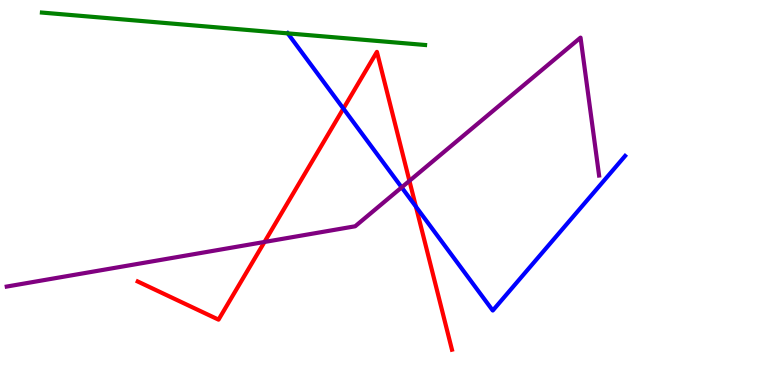[{'lines': ['blue', 'red'], 'intersections': [{'x': 4.43, 'y': 7.18}, {'x': 5.37, 'y': 4.63}]}, {'lines': ['green', 'red'], 'intersections': []}, {'lines': ['purple', 'red'], 'intersections': [{'x': 3.41, 'y': 3.72}, {'x': 5.28, 'y': 5.3}]}, {'lines': ['blue', 'green'], 'intersections': [{'x': 3.71, 'y': 9.13}]}, {'lines': ['blue', 'purple'], 'intersections': [{'x': 5.18, 'y': 5.13}]}, {'lines': ['green', 'purple'], 'intersections': []}]